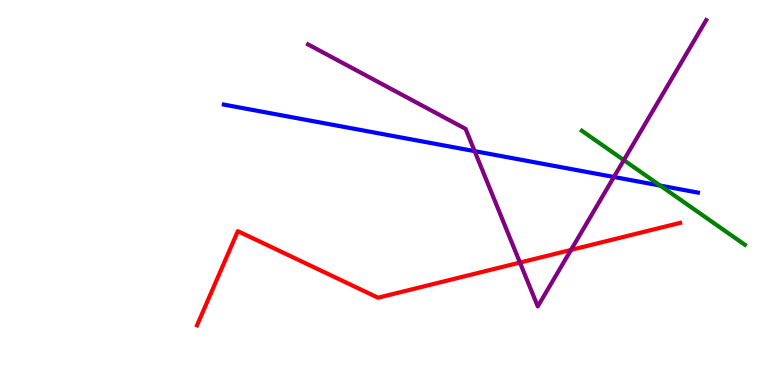[{'lines': ['blue', 'red'], 'intersections': []}, {'lines': ['green', 'red'], 'intersections': []}, {'lines': ['purple', 'red'], 'intersections': [{'x': 6.71, 'y': 3.18}, {'x': 7.37, 'y': 3.51}]}, {'lines': ['blue', 'green'], 'intersections': [{'x': 8.52, 'y': 5.18}]}, {'lines': ['blue', 'purple'], 'intersections': [{'x': 6.12, 'y': 6.07}, {'x': 7.92, 'y': 5.4}]}, {'lines': ['green', 'purple'], 'intersections': [{'x': 8.05, 'y': 5.84}]}]